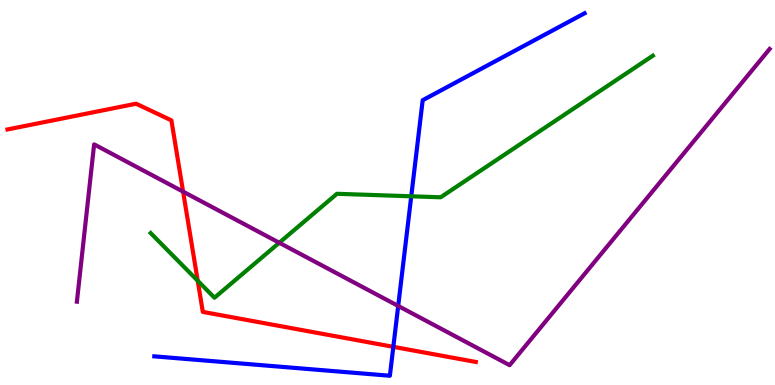[{'lines': ['blue', 'red'], 'intersections': [{'x': 5.08, 'y': 0.991}]}, {'lines': ['green', 'red'], 'intersections': [{'x': 2.55, 'y': 2.71}]}, {'lines': ['purple', 'red'], 'intersections': [{'x': 2.36, 'y': 5.02}]}, {'lines': ['blue', 'green'], 'intersections': [{'x': 5.31, 'y': 4.9}]}, {'lines': ['blue', 'purple'], 'intersections': [{'x': 5.14, 'y': 2.05}]}, {'lines': ['green', 'purple'], 'intersections': [{'x': 3.6, 'y': 3.69}]}]